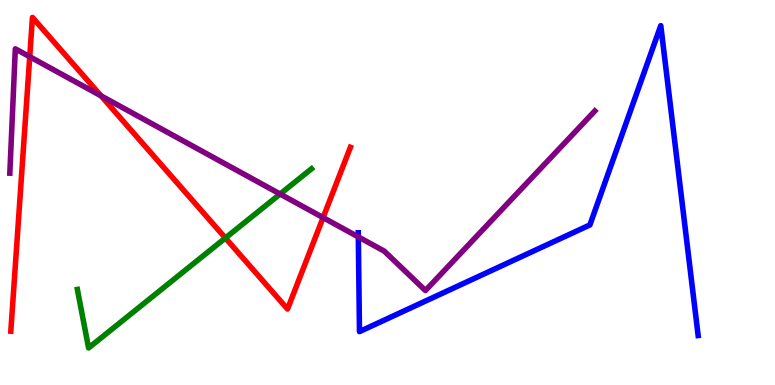[{'lines': ['blue', 'red'], 'intersections': []}, {'lines': ['green', 'red'], 'intersections': [{'x': 2.91, 'y': 3.82}]}, {'lines': ['purple', 'red'], 'intersections': [{'x': 0.384, 'y': 8.53}, {'x': 1.3, 'y': 7.51}, {'x': 4.17, 'y': 4.35}]}, {'lines': ['blue', 'green'], 'intersections': []}, {'lines': ['blue', 'purple'], 'intersections': [{'x': 4.62, 'y': 3.85}]}, {'lines': ['green', 'purple'], 'intersections': [{'x': 3.61, 'y': 4.96}]}]